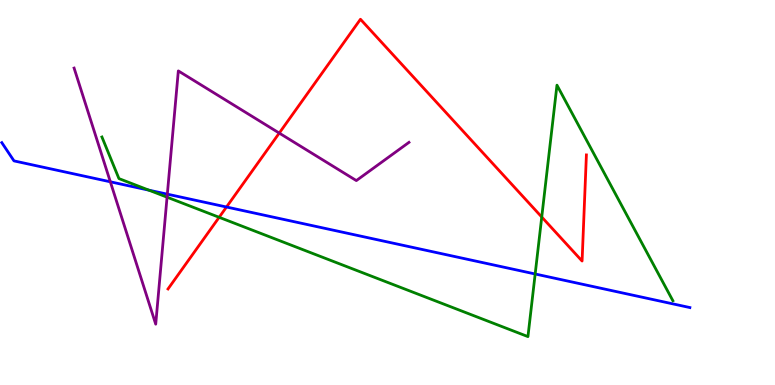[{'lines': ['blue', 'red'], 'intersections': [{'x': 2.92, 'y': 4.62}]}, {'lines': ['green', 'red'], 'intersections': [{'x': 2.83, 'y': 4.36}, {'x': 6.99, 'y': 4.36}]}, {'lines': ['purple', 'red'], 'intersections': [{'x': 3.6, 'y': 6.54}]}, {'lines': ['blue', 'green'], 'intersections': [{'x': 1.92, 'y': 5.06}, {'x': 6.91, 'y': 2.88}]}, {'lines': ['blue', 'purple'], 'intersections': [{'x': 1.42, 'y': 5.28}, {'x': 2.16, 'y': 4.96}]}, {'lines': ['green', 'purple'], 'intersections': [{'x': 2.16, 'y': 4.88}]}]